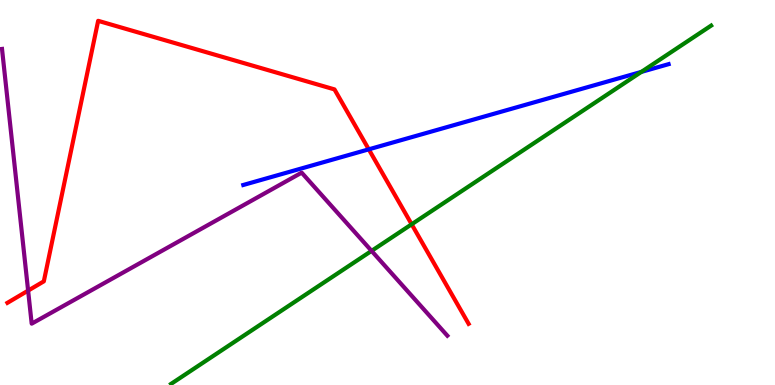[{'lines': ['blue', 'red'], 'intersections': [{'x': 4.76, 'y': 6.12}]}, {'lines': ['green', 'red'], 'intersections': [{'x': 5.31, 'y': 4.17}]}, {'lines': ['purple', 'red'], 'intersections': [{'x': 0.363, 'y': 2.45}]}, {'lines': ['blue', 'green'], 'intersections': [{'x': 8.28, 'y': 8.13}]}, {'lines': ['blue', 'purple'], 'intersections': []}, {'lines': ['green', 'purple'], 'intersections': [{'x': 4.79, 'y': 3.48}]}]